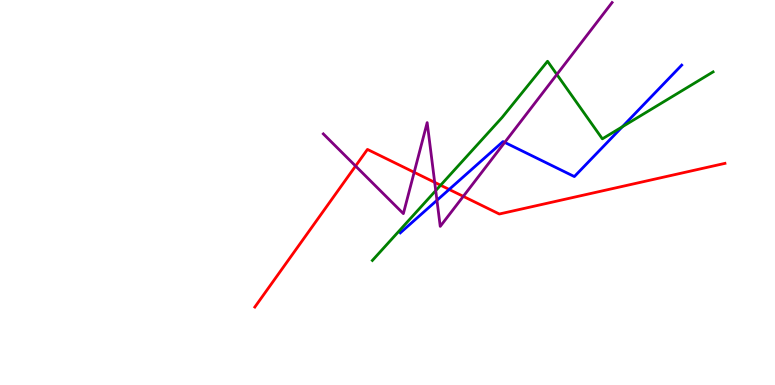[{'lines': ['blue', 'red'], 'intersections': [{'x': 5.8, 'y': 5.08}]}, {'lines': ['green', 'red'], 'intersections': [{'x': 5.69, 'y': 5.19}]}, {'lines': ['purple', 'red'], 'intersections': [{'x': 4.59, 'y': 5.69}, {'x': 5.34, 'y': 5.52}, {'x': 5.61, 'y': 5.26}, {'x': 5.98, 'y': 4.9}]}, {'lines': ['blue', 'green'], 'intersections': [{'x': 8.03, 'y': 6.71}]}, {'lines': ['blue', 'purple'], 'intersections': [{'x': 5.64, 'y': 4.8}, {'x': 6.51, 'y': 6.3}]}, {'lines': ['green', 'purple'], 'intersections': [{'x': 5.62, 'y': 5.05}, {'x': 7.19, 'y': 8.07}]}]